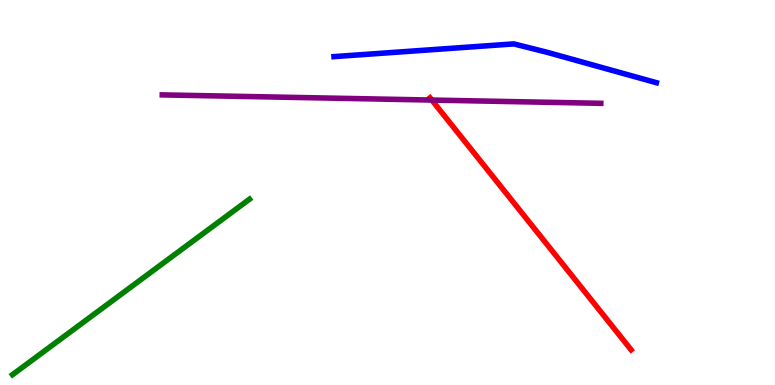[{'lines': ['blue', 'red'], 'intersections': []}, {'lines': ['green', 'red'], 'intersections': []}, {'lines': ['purple', 'red'], 'intersections': [{'x': 5.57, 'y': 7.4}]}, {'lines': ['blue', 'green'], 'intersections': []}, {'lines': ['blue', 'purple'], 'intersections': []}, {'lines': ['green', 'purple'], 'intersections': []}]